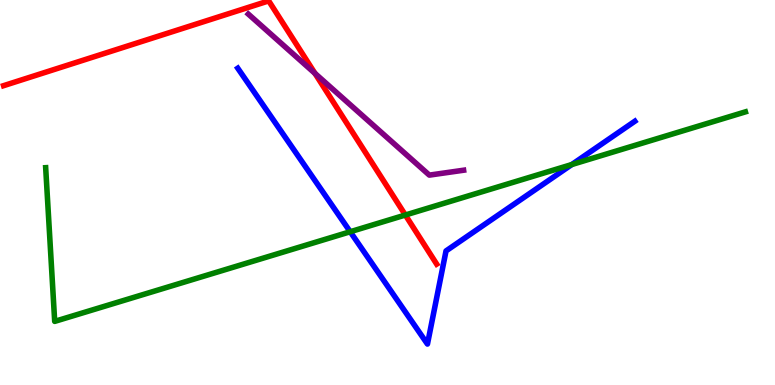[{'lines': ['blue', 'red'], 'intersections': []}, {'lines': ['green', 'red'], 'intersections': [{'x': 5.23, 'y': 4.42}]}, {'lines': ['purple', 'red'], 'intersections': [{'x': 4.06, 'y': 8.09}]}, {'lines': ['blue', 'green'], 'intersections': [{'x': 4.52, 'y': 3.98}, {'x': 7.38, 'y': 5.73}]}, {'lines': ['blue', 'purple'], 'intersections': []}, {'lines': ['green', 'purple'], 'intersections': []}]